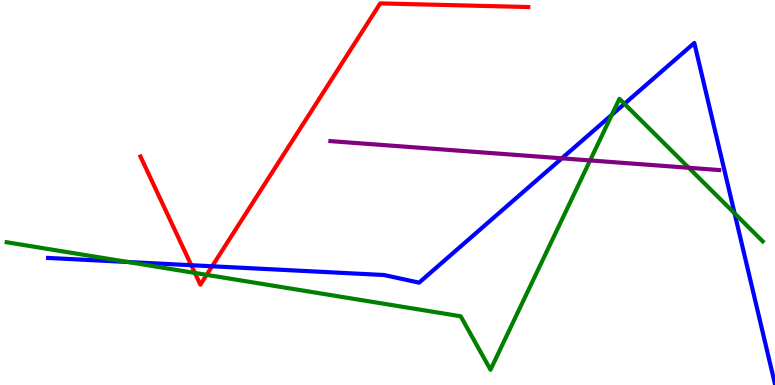[{'lines': ['blue', 'red'], 'intersections': [{'x': 2.47, 'y': 3.11}, {'x': 2.74, 'y': 3.08}]}, {'lines': ['green', 'red'], 'intersections': [{'x': 2.51, 'y': 2.91}, {'x': 2.67, 'y': 2.86}]}, {'lines': ['purple', 'red'], 'intersections': []}, {'lines': ['blue', 'green'], 'intersections': [{'x': 1.65, 'y': 3.2}, {'x': 7.89, 'y': 7.02}, {'x': 8.06, 'y': 7.3}, {'x': 9.48, 'y': 4.46}]}, {'lines': ['blue', 'purple'], 'intersections': [{'x': 7.25, 'y': 5.89}]}, {'lines': ['green', 'purple'], 'intersections': [{'x': 7.61, 'y': 5.83}, {'x': 8.89, 'y': 5.64}]}]